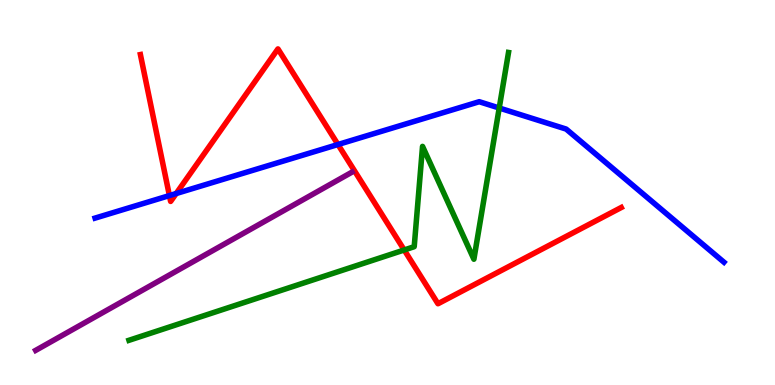[{'lines': ['blue', 'red'], 'intersections': [{'x': 2.19, 'y': 4.92}, {'x': 2.27, 'y': 4.97}, {'x': 4.36, 'y': 6.25}]}, {'lines': ['green', 'red'], 'intersections': [{'x': 5.22, 'y': 3.51}]}, {'lines': ['purple', 'red'], 'intersections': []}, {'lines': ['blue', 'green'], 'intersections': [{'x': 6.44, 'y': 7.19}]}, {'lines': ['blue', 'purple'], 'intersections': []}, {'lines': ['green', 'purple'], 'intersections': []}]